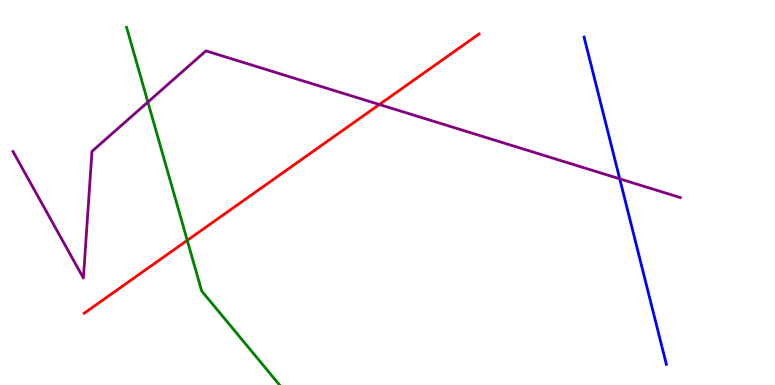[{'lines': ['blue', 'red'], 'intersections': []}, {'lines': ['green', 'red'], 'intersections': [{'x': 2.42, 'y': 3.76}]}, {'lines': ['purple', 'red'], 'intersections': [{'x': 4.89, 'y': 7.29}]}, {'lines': ['blue', 'green'], 'intersections': []}, {'lines': ['blue', 'purple'], 'intersections': [{'x': 8.0, 'y': 5.36}]}, {'lines': ['green', 'purple'], 'intersections': [{'x': 1.91, 'y': 7.35}]}]